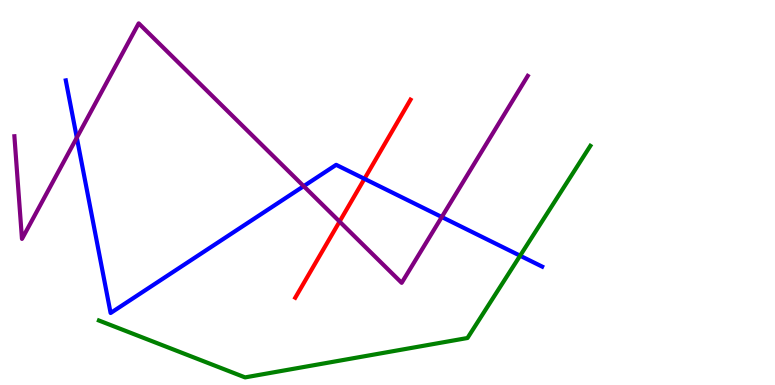[{'lines': ['blue', 'red'], 'intersections': [{'x': 4.7, 'y': 5.36}]}, {'lines': ['green', 'red'], 'intersections': []}, {'lines': ['purple', 'red'], 'intersections': [{'x': 4.38, 'y': 4.25}]}, {'lines': ['blue', 'green'], 'intersections': [{'x': 6.71, 'y': 3.36}]}, {'lines': ['blue', 'purple'], 'intersections': [{'x': 0.991, 'y': 6.42}, {'x': 3.92, 'y': 5.16}, {'x': 5.7, 'y': 4.36}]}, {'lines': ['green', 'purple'], 'intersections': []}]